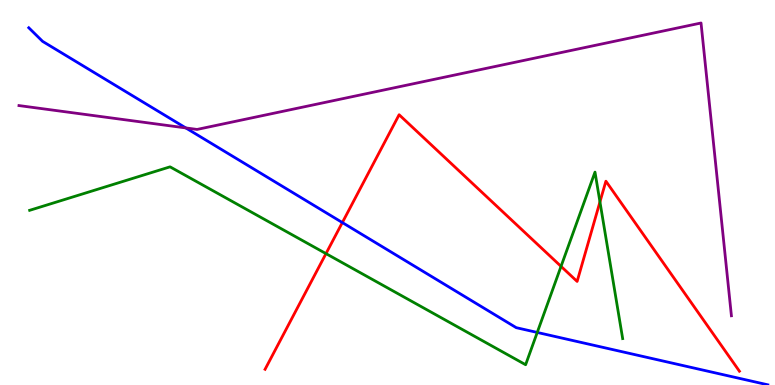[{'lines': ['blue', 'red'], 'intersections': [{'x': 4.42, 'y': 4.22}]}, {'lines': ['green', 'red'], 'intersections': [{'x': 4.21, 'y': 3.41}, {'x': 7.24, 'y': 3.08}, {'x': 7.74, 'y': 4.76}]}, {'lines': ['purple', 'red'], 'intersections': []}, {'lines': ['blue', 'green'], 'intersections': [{'x': 6.93, 'y': 1.37}]}, {'lines': ['blue', 'purple'], 'intersections': [{'x': 2.4, 'y': 6.68}]}, {'lines': ['green', 'purple'], 'intersections': []}]